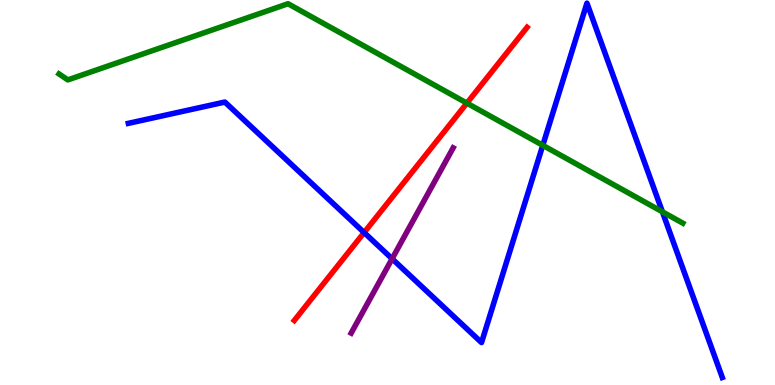[{'lines': ['blue', 'red'], 'intersections': [{'x': 4.7, 'y': 3.96}]}, {'lines': ['green', 'red'], 'intersections': [{'x': 6.02, 'y': 7.32}]}, {'lines': ['purple', 'red'], 'intersections': []}, {'lines': ['blue', 'green'], 'intersections': [{'x': 7.0, 'y': 6.23}, {'x': 8.55, 'y': 4.5}]}, {'lines': ['blue', 'purple'], 'intersections': [{'x': 5.06, 'y': 3.28}]}, {'lines': ['green', 'purple'], 'intersections': []}]